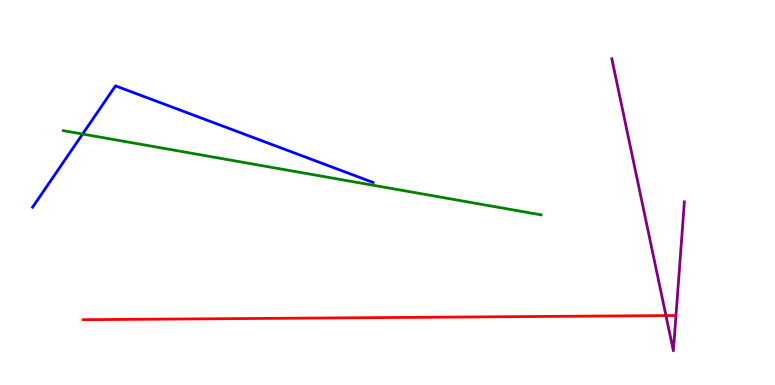[{'lines': ['blue', 'red'], 'intersections': []}, {'lines': ['green', 'red'], 'intersections': []}, {'lines': ['purple', 'red'], 'intersections': [{'x': 8.59, 'y': 1.8}]}, {'lines': ['blue', 'green'], 'intersections': [{'x': 1.07, 'y': 6.52}]}, {'lines': ['blue', 'purple'], 'intersections': []}, {'lines': ['green', 'purple'], 'intersections': []}]